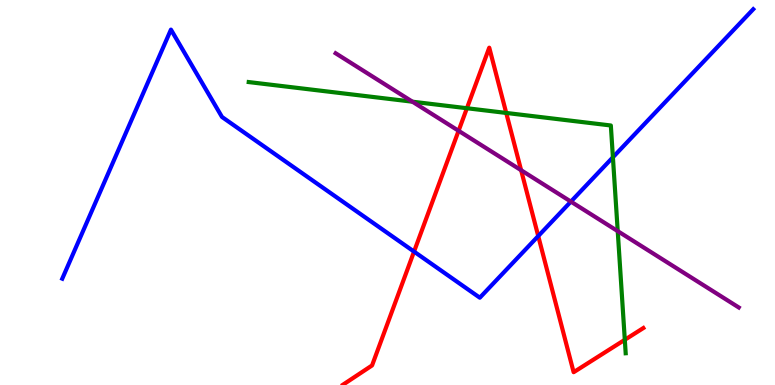[{'lines': ['blue', 'red'], 'intersections': [{'x': 5.34, 'y': 3.47}, {'x': 6.95, 'y': 3.87}]}, {'lines': ['green', 'red'], 'intersections': [{'x': 6.02, 'y': 7.19}, {'x': 6.53, 'y': 7.07}, {'x': 8.06, 'y': 1.17}]}, {'lines': ['purple', 'red'], 'intersections': [{'x': 5.92, 'y': 6.6}, {'x': 6.72, 'y': 5.58}]}, {'lines': ['blue', 'green'], 'intersections': [{'x': 7.91, 'y': 5.91}]}, {'lines': ['blue', 'purple'], 'intersections': [{'x': 7.37, 'y': 4.76}]}, {'lines': ['green', 'purple'], 'intersections': [{'x': 5.32, 'y': 7.36}, {'x': 7.97, 'y': 4.0}]}]